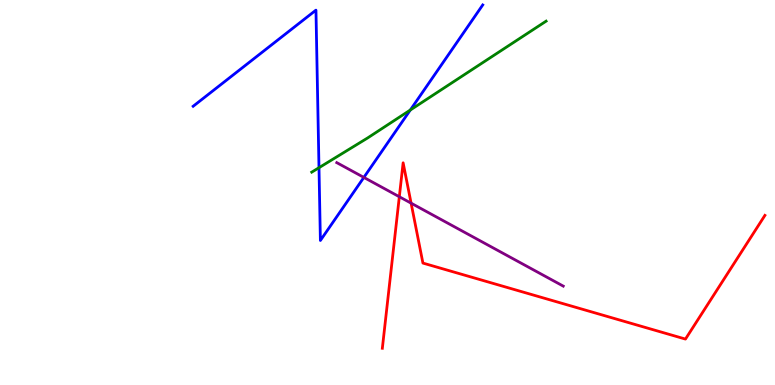[{'lines': ['blue', 'red'], 'intersections': []}, {'lines': ['green', 'red'], 'intersections': []}, {'lines': ['purple', 'red'], 'intersections': [{'x': 5.15, 'y': 4.89}, {'x': 5.3, 'y': 4.72}]}, {'lines': ['blue', 'green'], 'intersections': [{'x': 4.12, 'y': 5.64}, {'x': 5.29, 'y': 7.14}]}, {'lines': ['blue', 'purple'], 'intersections': [{'x': 4.69, 'y': 5.39}]}, {'lines': ['green', 'purple'], 'intersections': []}]